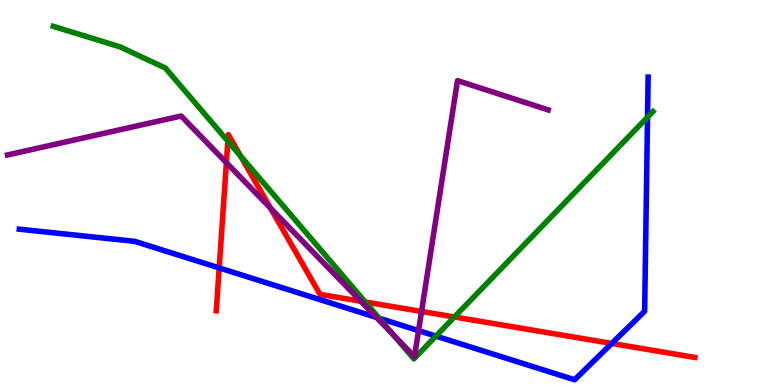[{'lines': ['blue', 'red'], 'intersections': [{'x': 2.83, 'y': 3.04}, {'x': 7.89, 'y': 1.08}]}, {'lines': ['green', 'red'], 'intersections': [{'x': 2.94, 'y': 6.33}, {'x': 3.1, 'y': 5.95}, {'x': 4.71, 'y': 2.16}, {'x': 5.86, 'y': 1.77}]}, {'lines': ['purple', 'red'], 'intersections': [{'x': 2.92, 'y': 5.78}, {'x': 3.49, 'y': 4.59}, {'x': 4.66, 'y': 2.18}, {'x': 5.44, 'y': 1.91}]}, {'lines': ['blue', 'green'], 'intersections': [{'x': 4.89, 'y': 1.73}, {'x': 5.62, 'y': 1.27}, {'x': 8.36, 'y': 6.96}]}, {'lines': ['blue', 'purple'], 'intersections': [{'x': 4.86, 'y': 1.76}, {'x': 5.4, 'y': 1.41}]}, {'lines': ['green', 'purple'], 'intersections': [{'x': 5.07, 'y': 1.31}]}]